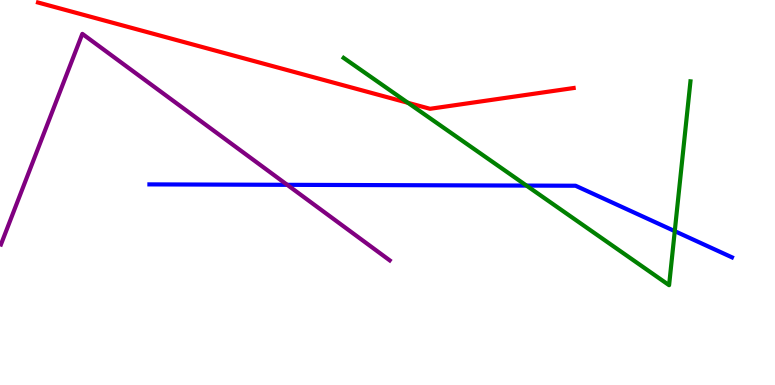[{'lines': ['blue', 'red'], 'intersections': []}, {'lines': ['green', 'red'], 'intersections': [{'x': 5.26, 'y': 7.33}]}, {'lines': ['purple', 'red'], 'intersections': []}, {'lines': ['blue', 'green'], 'intersections': [{'x': 6.79, 'y': 5.18}, {'x': 8.71, 'y': 4.0}]}, {'lines': ['blue', 'purple'], 'intersections': [{'x': 3.71, 'y': 5.2}]}, {'lines': ['green', 'purple'], 'intersections': []}]